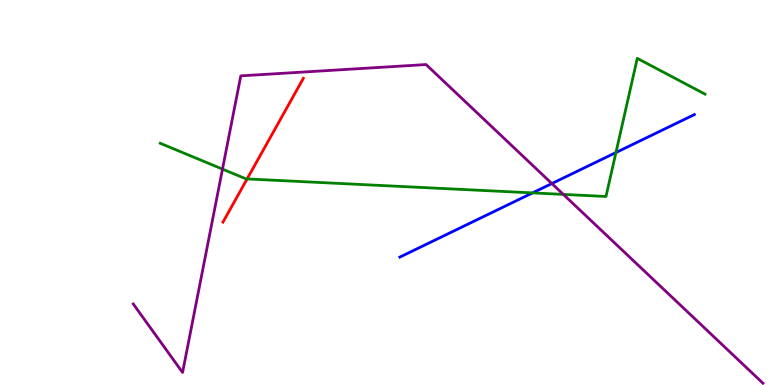[{'lines': ['blue', 'red'], 'intersections': []}, {'lines': ['green', 'red'], 'intersections': [{'x': 3.19, 'y': 5.35}]}, {'lines': ['purple', 'red'], 'intersections': []}, {'lines': ['blue', 'green'], 'intersections': [{'x': 6.87, 'y': 4.99}, {'x': 7.95, 'y': 6.04}]}, {'lines': ['blue', 'purple'], 'intersections': [{'x': 7.12, 'y': 5.23}]}, {'lines': ['green', 'purple'], 'intersections': [{'x': 2.87, 'y': 5.61}, {'x': 7.27, 'y': 4.95}]}]